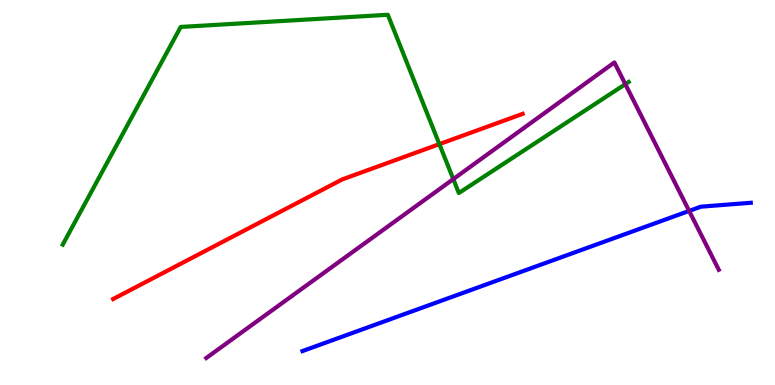[{'lines': ['blue', 'red'], 'intersections': []}, {'lines': ['green', 'red'], 'intersections': [{'x': 5.67, 'y': 6.26}]}, {'lines': ['purple', 'red'], 'intersections': []}, {'lines': ['blue', 'green'], 'intersections': []}, {'lines': ['blue', 'purple'], 'intersections': [{'x': 8.89, 'y': 4.52}]}, {'lines': ['green', 'purple'], 'intersections': [{'x': 5.85, 'y': 5.35}, {'x': 8.07, 'y': 7.81}]}]